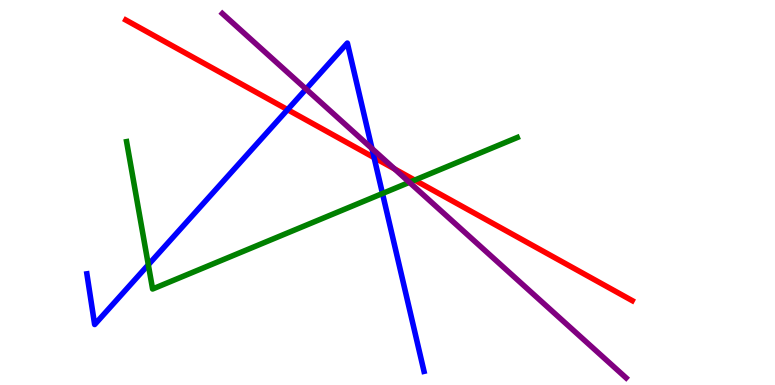[{'lines': ['blue', 'red'], 'intersections': [{'x': 3.71, 'y': 7.15}, {'x': 4.83, 'y': 5.91}]}, {'lines': ['green', 'red'], 'intersections': [{'x': 5.35, 'y': 5.32}]}, {'lines': ['purple', 'red'], 'intersections': [{'x': 5.09, 'y': 5.61}]}, {'lines': ['blue', 'green'], 'intersections': [{'x': 1.91, 'y': 3.12}, {'x': 4.94, 'y': 4.97}]}, {'lines': ['blue', 'purple'], 'intersections': [{'x': 3.95, 'y': 7.69}, {'x': 4.8, 'y': 6.14}]}, {'lines': ['green', 'purple'], 'intersections': [{'x': 5.28, 'y': 5.26}]}]